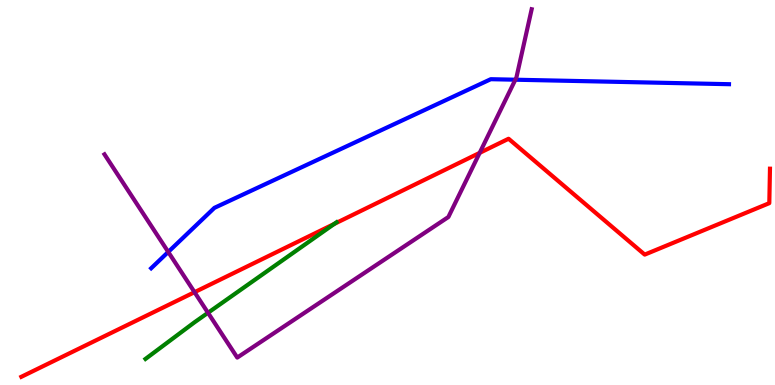[{'lines': ['blue', 'red'], 'intersections': []}, {'lines': ['green', 'red'], 'intersections': [{'x': 4.31, 'y': 4.18}]}, {'lines': ['purple', 'red'], 'intersections': [{'x': 2.51, 'y': 2.41}, {'x': 6.19, 'y': 6.03}]}, {'lines': ['blue', 'green'], 'intersections': []}, {'lines': ['blue', 'purple'], 'intersections': [{'x': 2.17, 'y': 3.46}, {'x': 6.65, 'y': 7.93}]}, {'lines': ['green', 'purple'], 'intersections': [{'x': 2.68, 'y': 1.88}]}]